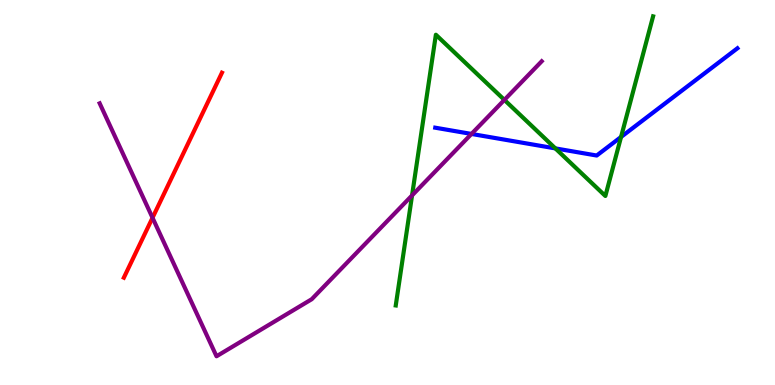[{'lines': ['blue', 'red'], 'intersections': []}, {'lines': ['green', 'red'], 'intersections': []}, {'lines': ['purple', 'red'], 'intersections': [{'x': 1.97, 'y': 4.34}]}, {'lines': ['blue', 'green'], 'intersections': [{'x': 7.17, 'y': 6.15}, {'x': 8.01, 'y': 6.44}]}, {'lines': ['blue', 'purple'], 'intersections': [{'x': 6.08, 'y': 6.52}]}, {'lines': ['green', 'purple'], 'intersections': [{'x': 5.32, 'y': 4.92}, {'x': 6.51, 'y': 7.41}]}]